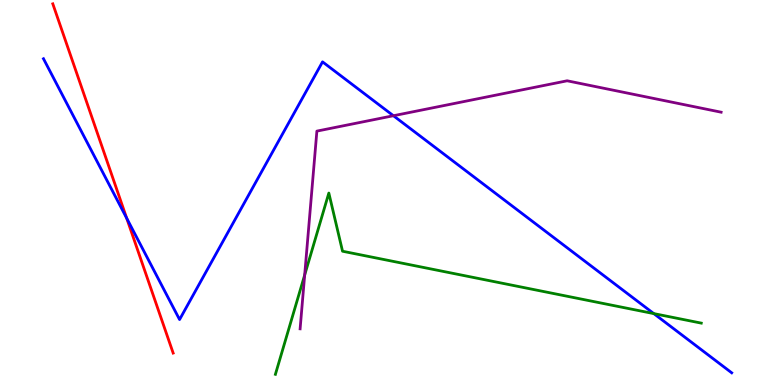[{'lines': ['blue', 'red'], 'intersections': [{'x': 1.63, 'y': 4.33}]}, {'lines': ['green', 'red'], 'intersections': []}, {'lines': ['purple', 'red'], 'intersections': []}, {'lines': ['blue', 'green'], 'intersections': [{'x': 8.44, 'y': 1.85}]}, {'lines': ['blue', 'purple'], 'intersections': [{'x': 5.08, 'y': 6.99}]}, {'lines': ['green', 'purple'], 'intersections': [{'x': 3.93, 'y': 2.86}]}]